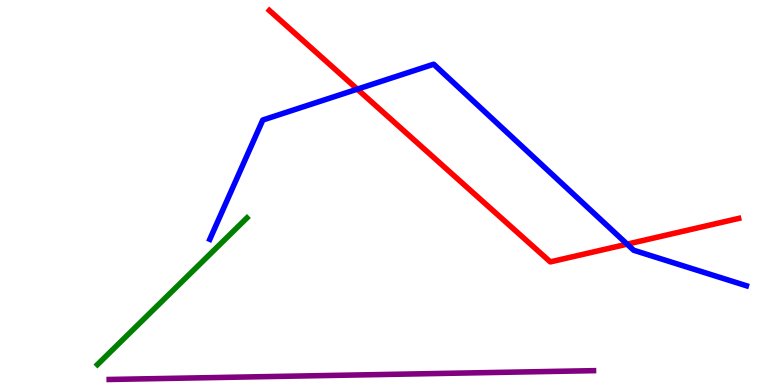[{'lines': ['blue', 'red'], 'intersections': [{'x': 4.61, 'y': 7.68}, {'x': 8.09, 'y': 3.66}]}, {'lines': ['green', 'red'], 'intersections': []}, {'lines': ['purple', 'red'], 'intersections': []}, {'lines': ['blue', 'green'], 'intersections': []}, {'lines': ['blue', 'purple'], 'intersections': []}, {'lines': ['green', 'purple'], 'intersections': []}]